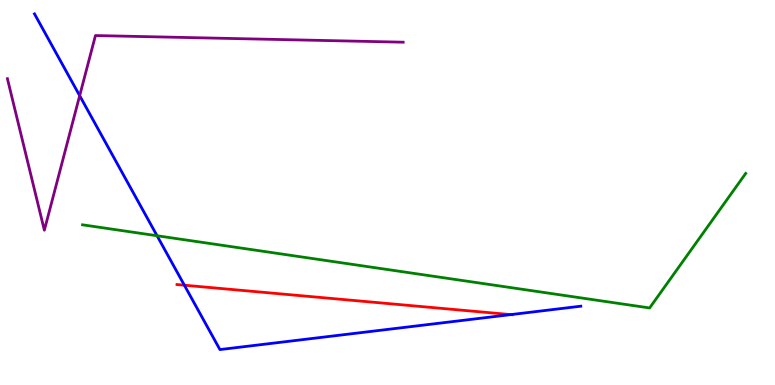[{'lines': ['blue', 'red'], 'intersections': [{'x': 2.38, 'y': 2.59}, {'x': 6.59, 'y': 1.83}]}, {'lines': ['green', 'red'], 'intersections': []}, {'lines': ['purple', 'red'], 'intersections': []}, {'lines': ['blue', 'green'], 'intersections': [{'x': 2.03, 'y': 3.88}]}, {'lines': ['blue', 'purple'], 'intersections': [{'x': 1.03, 'y': 7.52}]}, {'lines': ['green', 'purple'], 'intersections': []}]